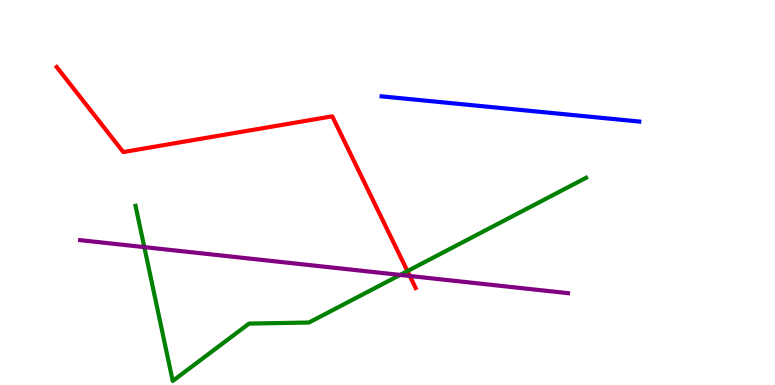[{'lines': ['blue', 'red'], 'intersections': []}, {'lines': ['green', 'red'], 'intersections': [{'x': 5.26, 'y': 2.96}]}, {'lines': ['purple', 'red'], 'intersections': [{'x': 5.29, 'y': 2.83}]}, {'lines': ['blue', 'green'], 'intersections': []}, {'lines': ['blue', 'purple'], 'intersections': []}, {'lines': ['green', 'purple'], 'intersections': [{'x': 1.86, 'y': 3.58}, {'x': 5.16, 'y': 2.86}]}]